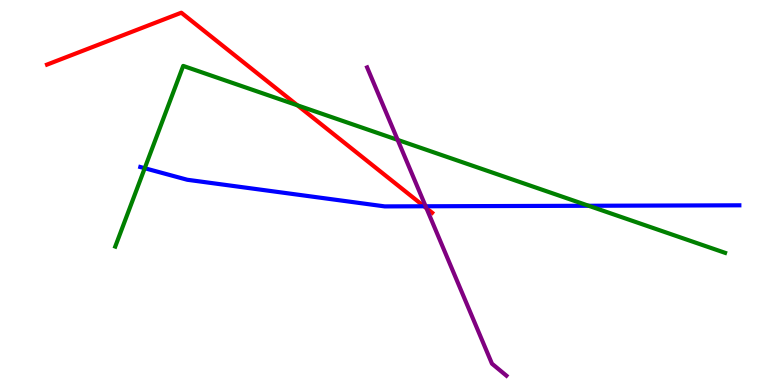[{'lines': ['blue', 'red'], 'intersections': [{'x': 5.47, 'y': 4.64}]}, {'lines': ['green', 'red'], 'intersections': [{'x': 3.84, 'y': 7.26}]}, {'lines': ['purple', 'red'], 'intersections': [{'x': 5.5, 'y': 4.59}]}, {'lines': ['blue', 'green'], 'intersections': [{'x': 1.87, 'y': 5.63}, {'x': 7.6, 'y': 4.66}]}, {'lines': ['blue', 'purple'], 'intersections': [{'x': 5.49, 'y': 4.64}]}, {'lines': ['green', 'purple'], 'intersections': [{'x': 5.13, 'y': 6.37}]}]